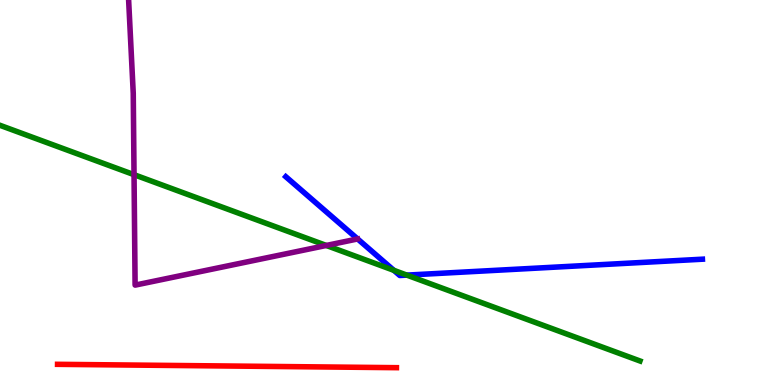[{'lines': ['blue', 'red'], 'intersections': []}, {'lines': ['green', 'red'], 'intersections': []}, {'lines': ['purple', 'red'], 'intersections': []}, {'lines': ['blue', 'green'], 'intersections': [{'x': 5.08, 'y': 2.98}, {'x': 5.25, 'y': 2.85}]}, {'lines': ['blue', 'purple'], 'intersections': []}, {'lines': ['green', 'purple'], 'intersections': [{'x': 1.73, 'y': 5.46}, {'x': 4.21, 'y': 3.62}]}]